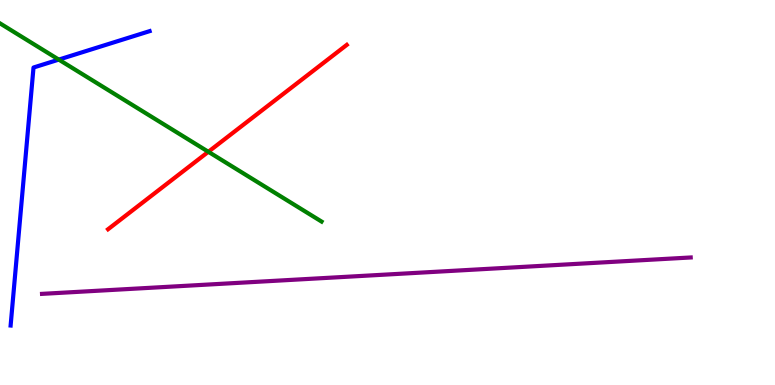[{'lines': ['blue', 'red'], 'intersections': []}, {'lines': ['green', 'red'], 'intersections': [{'x': 2.69, 'y': 6.06}]}, {'lines': ['purple', 'red'], 'intersections': []}, {'lines': ['blue', 'green'], 'intersections': [{'x': 0.759, 'y': 8.45}]}, {'lines': ['blue', 'purple'], 'intersections': []}, {'lines': ['green', 'purple'], 'intersections': []}]